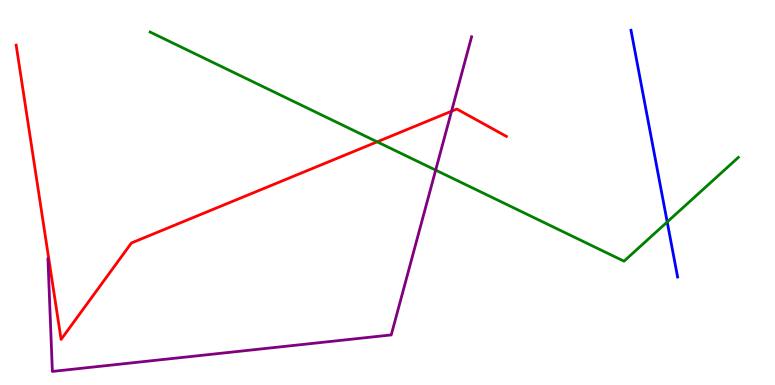[{'lines': ['blue', 'red'], 'intersections': []}, {'lines': ['green', 'red'], 'intersections': [{'x': 4.87, 'y': 6.32}]}, {'lines': ['purple', 'red'], 'intersections': [{'x': 5.83, 'y': 7.11}]}, {'lines': ['blue', 'green'], 'intersections': [{'x': 8.61, 'y': 4.23}]}, {'lines': ['blue', 'purple'], 'intersections': []}, {'lines': ['green', 'purple'], 'intersections': [{'x': 5.62, 'y': 5.58}]}]